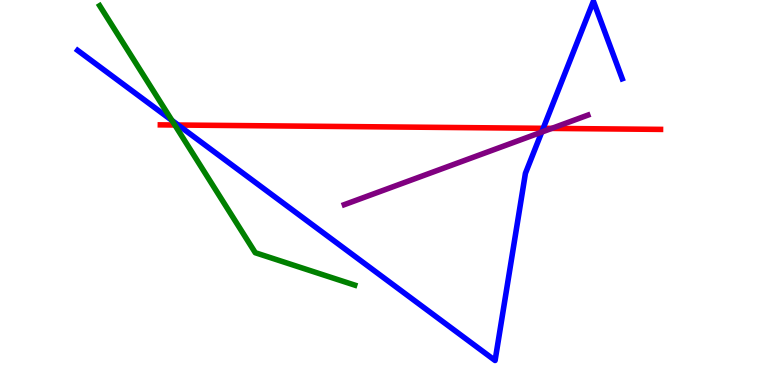[{'lines': ['blue', 'red'], 'intersections': [{'x': 2.3, 'y': 6.75}, {'x': 7.01, 'y': 6.67}]}, {'lines': ['green', 'red'], 'intersections': [{'x': 2.26, 'y': 6.75}]}, {'lines': ['purple', 'red'], 'intersections': [{'x': 7.12, 'y': 6.66}]}, {'lines': ['blue', 'green'], 'intersections': [{'x': 2.22, 'y': 6.87}]}, {'lines': ['blue', 'purple'], 'intersections': [{'x': 6.99, 'y': 6.57}]}, {'lines': ['green', 'purple'], 'intersections': []}]